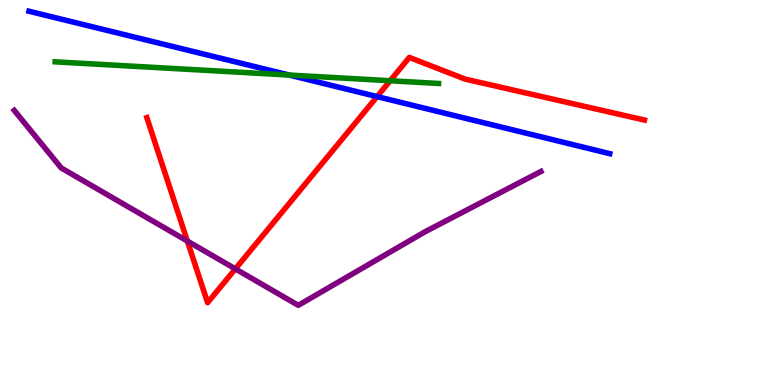[{'lines': ['blue', 'red'], 'intersections': [{'x': 4.87, 'y': 7.49}]}, {'lines': ['green', 'red'], 'intersections': [{'x': 5.03, 'y': 7.9}]}, {'lines': ['purple', 'red'], 'intersections': [{'x': 2.42, 'y': 3.74}, {'x': 3.04, 'y': 3.02}]}, {'lines': ['blue', 'green'], 'intersections': [{'x': 3.73, 'y': 8.05}]}, {'lines': ['blue', 'purple'], 'intersections': []}, {'lines': ['green', 'purple'], 'intersections': []}]